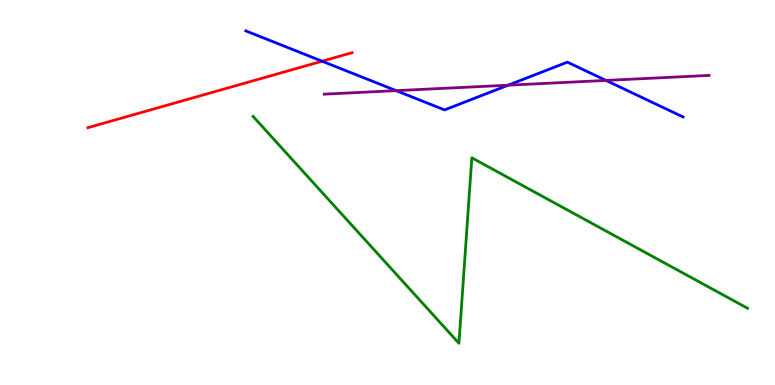[{'lines': ['blue', 'red'], 'intersections': [{'x': 4.16, 'y': 8.41}]}, {'lines': ['green', 'red'], 'intersections': []}, {'lines': ['purple', 'red'], 'intersections': []}, {'lines': ['blue', 'green'], 'intersections': []}, {'lines': ['blue', 'purple'], 'intersections': [{'x': 5.11, 'y': 7.65}, {'x': 6.56, 'y': 7.79}, {'x': 7.82, 'y': 7.91}]}, {'lines': ['green', 'purple'], 'intersections': []}]